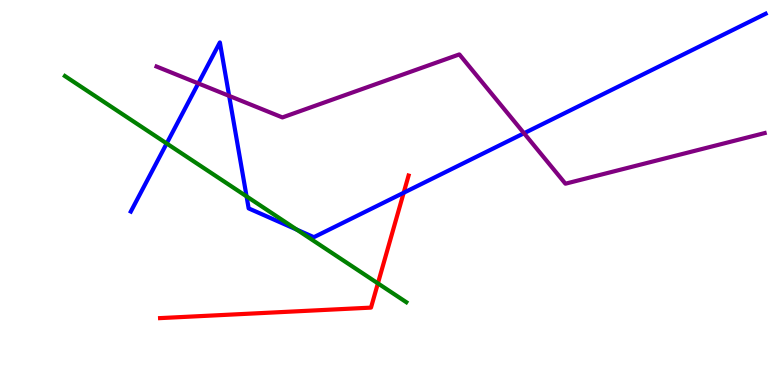[{'lines': ['blue', 'red'], 'intersections': [{'x': 5.21, 'y': 4.99}]}, {'lines': ['green', 'red'], 'intersections': [{'x': 4.88, 'y': 2.64}]}, {'lines': ['purple', 'red'], 'intersections': []}, {'lines': ['blue', 'green'], 'intersections': [{'x': 2.15, 'y': 6.27}, {'x': 3.18, 'y': 4.9}, {'x': 3.83, 'y': 4.04}]}, {'lines': ['blue', 'purple'], 'intersections': [{'x': 2.56, 'y': 7.83}, {'x': 2.96, 'y': 7.51}, {'x': 6.76, 'y': 6.54}]}, {'lines': ['green', 'purple'], 'intersections': []}]